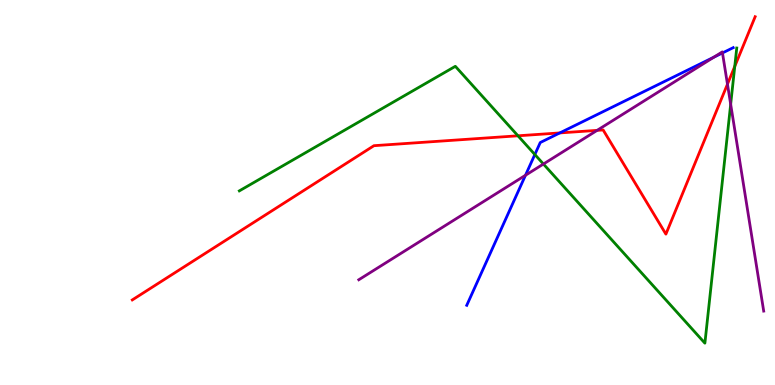[{'lines': ['blue', 'red'], 'intersections': [{'x': 7.22, 'y': 6.55}]}, {'lines': ['green', 'red'], 'intersections': [{'x': 6.68, 'y': 6.47}, {'x': 9.48, 'y': 8.28}]}, {'lines': ['purple', 'red'], 'intersections': [{'x': 7.7, 'y': 6.61}, {'x': 9.39, 'y': 7.81}]}, {'lines': ['blue', 'green'], 'intersections': [{'x': 6.9, 'y': 5.99}]}, {'lines': ['blue', 'purple'], 'intersections': [{'x': 6.78, 'y': 5.45}, {'x': 9.21, 'y': 8.51}, {'x': 9.32, 'y': 8.62}]}, {'lines': ['green', 'purple'], 'intersections': [{'x': 7.01, 'y': 5.74}, {'x': 9.43, 'y': 7.29}]}]